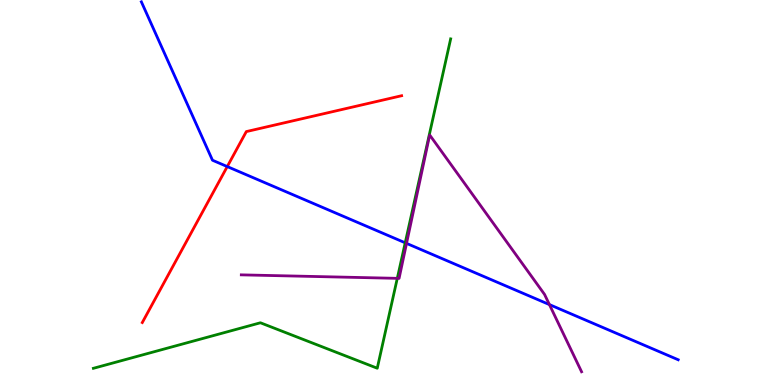[{'lines': ['blue', 'red'], 'intersections': [{'x': 2.93, 'y': 5.67}]}, {'lines': ['green', 'red'], 'intersections': []}, {'lines': ['purple', 'red'], 'intersections': []}, {'lines': ['blue', 'green'], 'intersections': [{'x': 5.23, 'y': 3.69}]}, {'lines': ['blue', 'purple'], 'intersections': [{'x': 5.25, 'y': 3.68}, {'x': 7.09, 'y': 2.09}]}, {'lines': ['green', 'purple'], 'intersections': [{'x': 5.13, 'y': 2.77}]}]